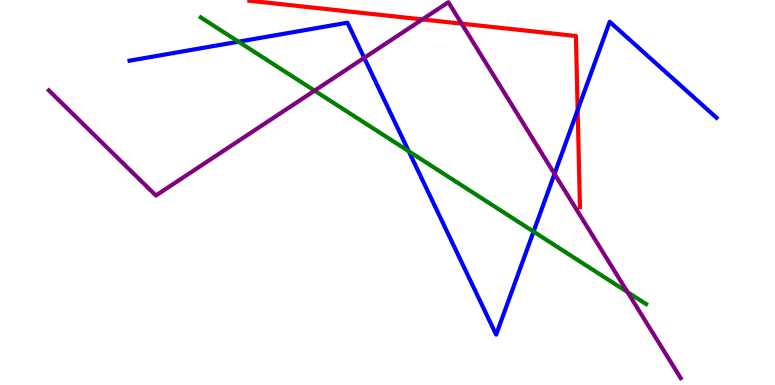[{'lines': ['blue', 'red'], 'intersections': [{'x': 7.45, 'y': 7.14}]}, {'lines': ['green', 'red'], 'intersections': []}, {'lines': ['purple', 'red'], 'intersections': [{'x': 5.45, 'y': 9.5}, {'x': 5.96, 'y': 9.39}]}, {'lines': ['blue', 'green'], 'intersections': [{'x': 3.08, 'y': 8.92}, {'x': 5.27, 'y': 6.07}, {'x': 6.88, 'y': 3.98}]}, {'lines': ['blue', 'purple'], 'intersections': [{'x': 4.7, 'y': 8.5}, {'x': 7.15, 'y': 5.48}]}, {'lines': ['green', 'purple'], 'intersections': [{'x': 4.06, 'y': 7.65}, {'x': 8.1, 'y': 2.41}]}]